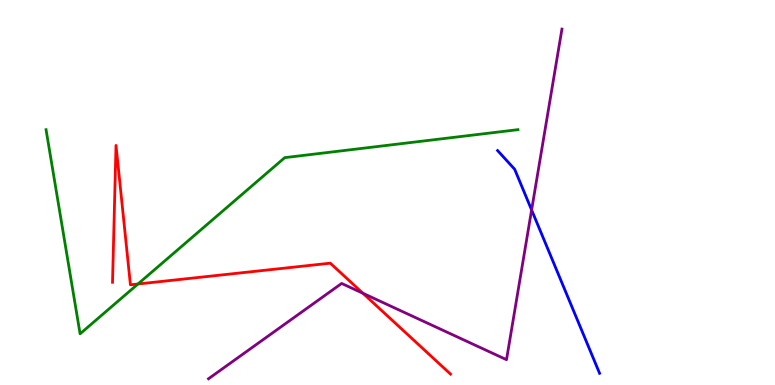[{'lines': ['blue', 'red'], 'intersections': []}, {'lines': ['green', 'red'], 'intersections': [{'x': 1.78, 'y': 2.62}]}, {'lines': ['purple', 'red'], 'intersections': [{'x': 4.68, 'y': 2.38}]}, {'lines': ['blue', 'green'], 'intersections': []}, {'lines': ['blue', 'purple'], 'intersections': [{'x': 6.86, 'y': 4.55}]}, {'lines': ['green', 'purple'], 'intersections': []}]